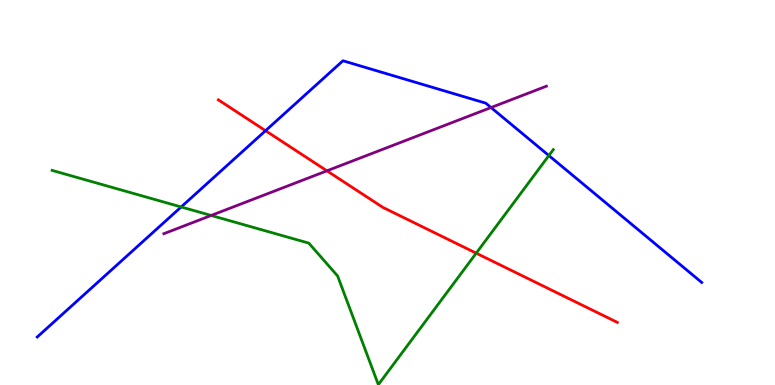[{'lines': ['blue', 'red'], 'intersections': [{'x': 3.43, 'y': 6.61}]}, {'lines': ['green', 'red'], 'intersections': [{'x': 6.14, 'y': 3.42}]}, {'lines': ['purple', 'red'], 'intersections': [{'x': 4.22, 'y': 5.56}]}, {'lines': ['blue', 'green'], 'intersections': [{'x': 2.34, 'y': 4.62}, {'x': 7.08, 'y': 5.96}]}, {'lines': ['blue', 'purple'], 'intersections': [{'x': 6.34, 'y': 7.21}]}, {'lines': ['green', 'purple'], 'intersections': [{'x': 2.72, 'y': 4.4}]}]